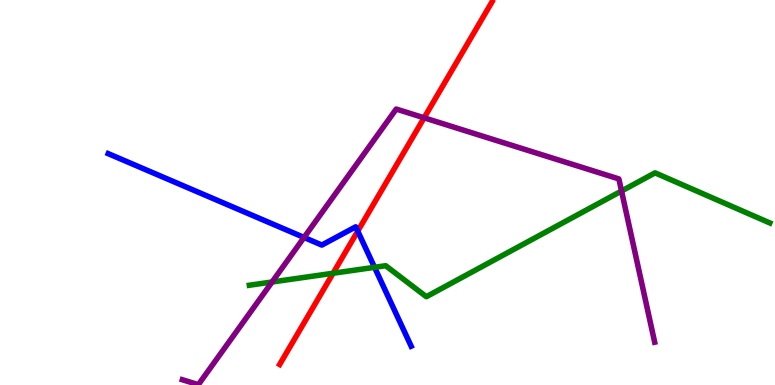[{'lines': ['blue', 'red'], 'intersections': [{'x': 4.62, 'y': 4.0}]}, {'lines': ['green', 'red'], 'intersections': [{'x': 4.3, 'y': 2.9}]}, {'lines': ['purple', 'red'], 'intersections': [{'x': 5.47, 'y': 6.94}]}, {'lines': ['blue', 'green'], 'intersections': [{'x': 4.83, 'y': 3.06}]}, {'lines': ['blue', 'purple'], 'intersections': [{'x': 3.92, 'y': 3.83}]}, {'lines': ['green', 'purple'], 'intersections': [{'x': 3.51, 'y': 2.68}, {'x': 8.02, 'y': 5.04}]}]